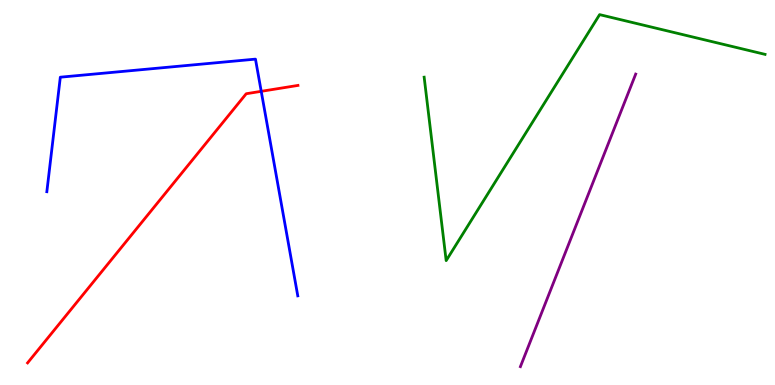[{'lines': ['blue', 'red'], 'intersections': [{'x': 3.37, 'y': 7.63}]}, {'lines': ['green', 'red'], 'intersections': []}, {'lines': ['purple', 'red'], 'intersections': []}, {'lines': ['blue', 'green'], 'intersections': []}, {'lines': ['blue', 'purple'], 'intersections': []}, {'lines': ['green', 'purple'], 'intersections': []}]